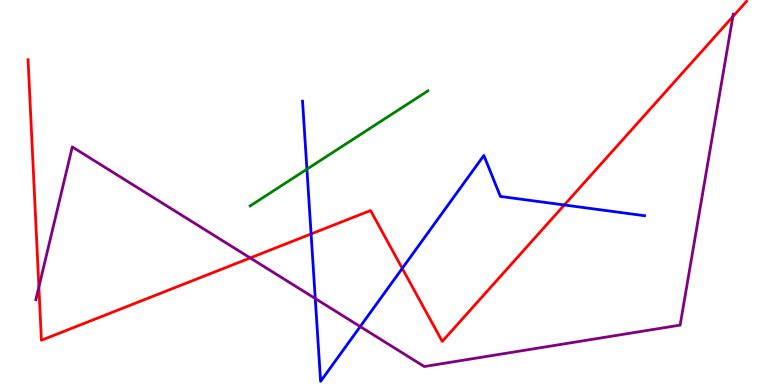[{'lines': ['blue', 'red'], 'intersections': [{'x': 4.01, 'y': 3.92}, {'x': 5.19, 'y': 3.03}, {'x': 7.28, 'y': 4.68}]}, {'lines': ['green', 'red'], 'intersections': []}, {'lines': ['purple', 'red'], 'intersections': [{'x': 0.502, 'y': 2.55}, {'x': 3.23, 'y': 3.3}, {'x': 9.46, 'y': 9.57}]}, {'lines': ['blue', 'green'], 'intersections': [{'x': 3.96, 'y': 5.61}]}, {'lines': ['blue', 'purple'], 'intersections': [{'x': 4.07, 'y': 2.25}, {'x': 4.65, 'y': 1.52}]}, {'lines': ['green', 'purple'], 'intersections': []}]